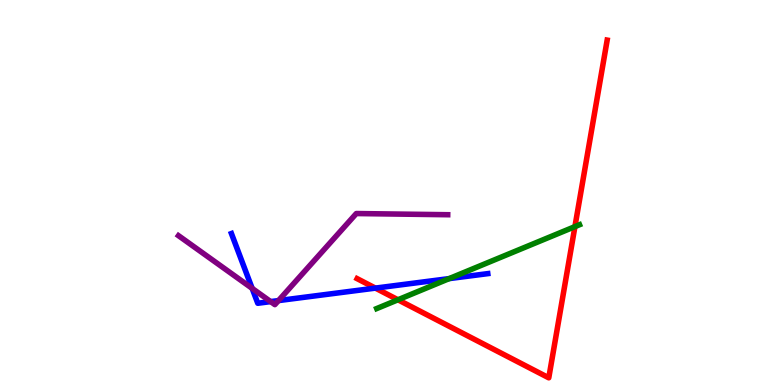[{'lines': ['blue', 'red'], 'intersections': [{'x': 4.84, 'y': 2.52}]}, {'lines': ['green', 'red'], 'intersections': [{'x': 5.14, 'y': 2.21}, {'x': 7.42, 'y': 4.11}]}, {'lines': ['purple', 'red'], 'intersections': []}, {'lines': ['blue', 'green'], 'intersections': [{'x': 5.8, 'y': 2.76}]}, {'lines': ['blue', 'purple'], 'intersections': [{'x': 3.25, 'y': 2.51}, {'x': 3.49, 'y': 2.17}, {'x': 3.59, 'y': 2.19}]}, {'lines': ['green', 'purple'], 'intersections': []}]